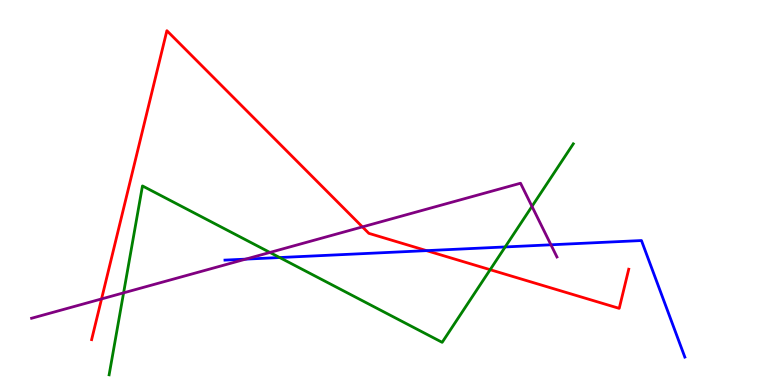[{'lines': ['blue', 'red'], 'intersections': [{'x': 5.5, 'y': 3.49}]}, {'lines': ['green', 'red'], 'intersections': [{'x': 6.32, 'y': 2.99}]}, {'lines': ['purple', 'red'], 'intersections': [{'x': 1.31, 'y': 2.24}, {'x': 4.68, 'y': 4.11}]}, {'lines': ['blue', 'green'], 'intersections': [{'x': 3.61, 'y': 3.31}, {'x': 6.52, 'y': 3.59}]}, {'lines': ['blue', 'purple'], 'intersections': [{'x': 3.17, 'y': 3.27}, {'x': 7.11, 'y': 3.64}]}, {'lines': ['green', 'purple'], 'intersections': [{'x': 1.59, 'y': 2.39}, {'x': 3.48, 'y': 3.44}, {'x': 6.86, 'y': 4.64}]}]